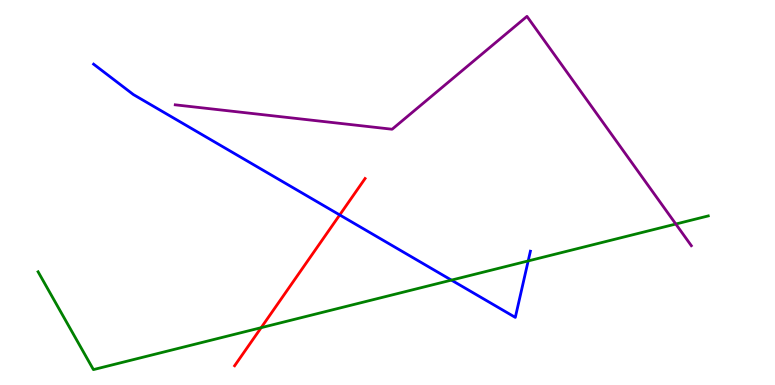[{'lines': ['blue', 'red'], 'intersections': [{'x': 4.38, 'y': 4.42}]}, {'lines': ['green', 'red'], 'intersections': [{'x': 3.37, 'y': 1.49}]}, {'lines': ['purple', 'red'], 'intersections': []}, {'lines': ['blue', 'green'], 'intersections': [{'x': 5.82, 'y': 2.72}, {'x': 6.82, 'y': 3.22}]}, {'lines': ['blue', 'purple'], 'intersections': []}, {'lines': ['green', 'purple'], 'intersections': [{'x': 8.72, 'y': 4.18}]}]